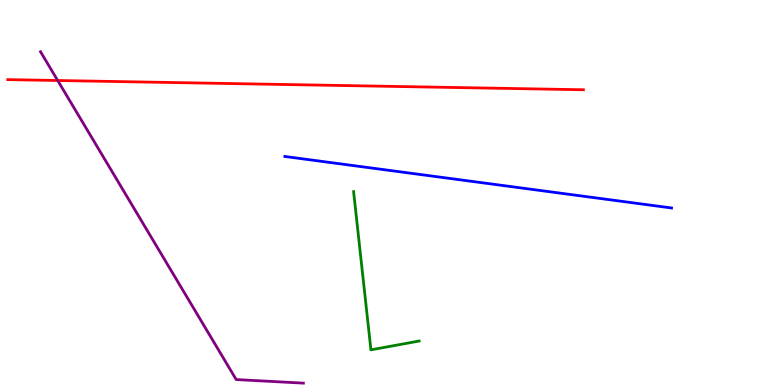[{'lines': ['blue', 'red'], 'intersections': []}, {'lines': ['green', 'red'], 'intersections': []}, {'lines': ['purple', 'red'], 'intersections': [{'x': 0.744, 'y': 7.91}]}, {'lines': ['blue', 'green'], 'intersections': []}, {'lines': ['blue', 'purple'], 'intersections': []}, {'lines': ['green', 'purple'], 'intersections': []}]